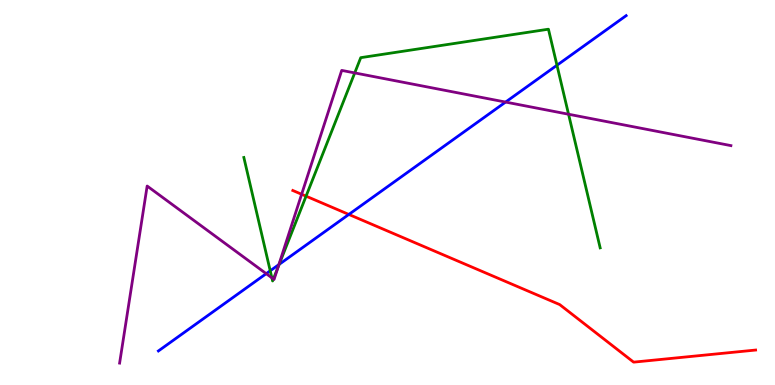[{'lines': ['blue', 'red'], 'intersections': [{'x': 4.5, 'y': 4.43}]}, {'lines': ['green', 'red'], 'intersections': [{'x': 3.95, 'y': 4.9}]}, {'lines': ['purple', 'red'], 'intersections': [{'x': 3.89, 'y': 4.95}]}, {'lines': ['blue', 'green'], 'intersections': [{'x': 3.49, 'y': 2.97}, {'x': 3.6, 'y': 3.13}, {'x': 7.19, 'y': 8.31}]}, {'lines': ['blue', 'purple'], 'intersections': [{'x': 3.44, 'y': 2.89}, {'x': 3.6, 'y': 3.13}, {'x': 6.52, 'y': 7.35}]}, {'lines': ['green', 'purple'], 'intersections': [{'x': 3.51, 'y': 2.78}, {'x': 3.53, 'y': 2.75}, {'x': 3.59, 'y': 3.06}, {'x': 4.58, 'y': 8.11}, {'x': 7.34, 'y': 7.03}]}]